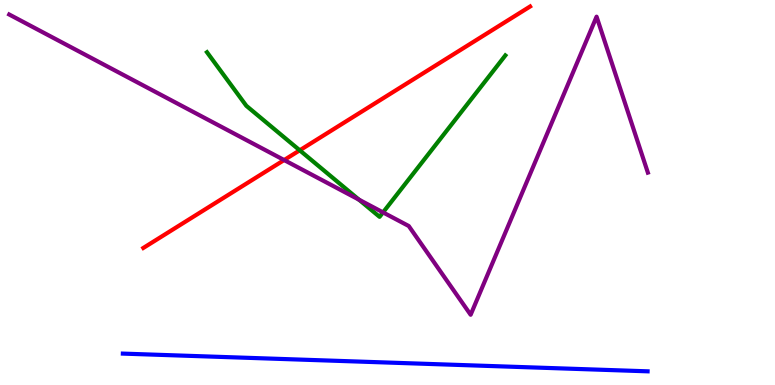[{'lines': ['blue', 'red'], 'intersections': []}, {'lines': ['green', 'red'], 'intersections': [{'x': 3.87, 'y': 6.1}]}, {'lines': ['purple', 'red'], 'intersections': [{'x': 3.67, 'y': 5.84}]}, {'lines': ['blue', 'green'], 'intersections': []}, {'lines': ['blue', 'purple'], 'intersections': []}, {'lines': ['green', 'purple'], 'intersections': [{'x': 4.63, 'y': 4.81}, {'x': 4.94, 'y': 4.48}]}]